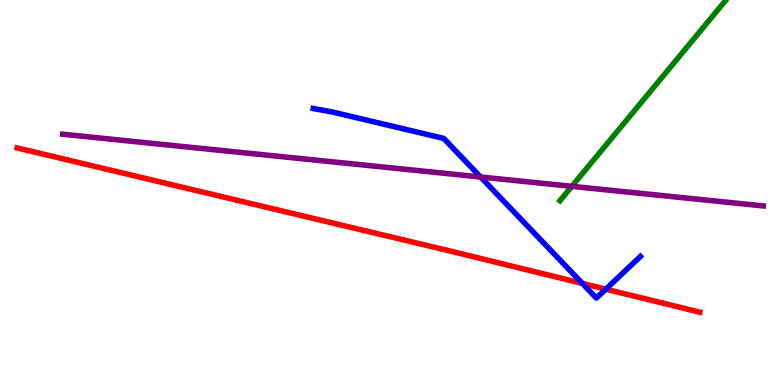[{'lines': ['blue', 'red'], 'intersections': [{'x': 7.51, 'y': 2.64}, {'x': 7.82, 'y': 2.49}]}, {'lines': ['green', 'red'], 'intersections': []}, {'lines': ['purple', 'red'], 'intersections': []}, {'lines': ['blue', 'green'], 'intersections': []}, {'lines': ['blue', 'purple'], 'intersections': [{'x': 6.2, 'y': 5.4}]}, {'lines': ['green', 'purple'], 'intersections': [{'x': 7.38, 'y': 5.16}]}]